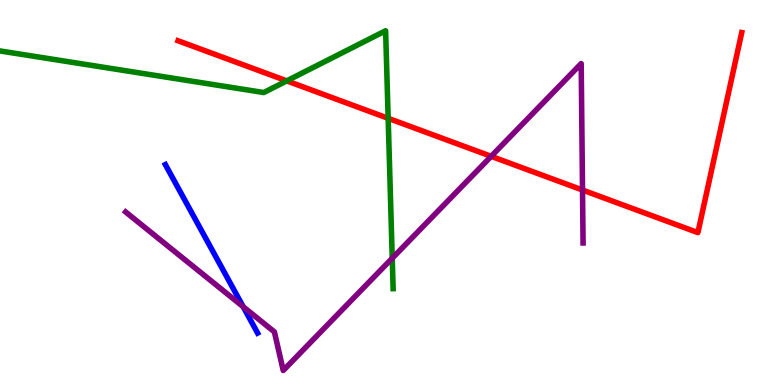[{'lines': ['blue', 'red'], 'intersections': []}, {'lines': ['green', 'red'], 'intersections': [{'x': 3.7, 'y': 7.9}, {'x': 5.01, 'y': 6.93}]}, {'lines': ['purple', 'red'], 'intersections': [{'x': 6.34, 'y': 5.94}, {'x': 7.52, 'y': 5.06}]}, {'lines': ['blue', 'green'], 'intersections': []}, {'lines': ['blue', 'purple'], 'intersections': [{'x': 3.14, 'y': 2.03}]}, {'lines': ['green', 'purple'], 'intersections': [{'x': 5.06, 'y': 3.29}]}]